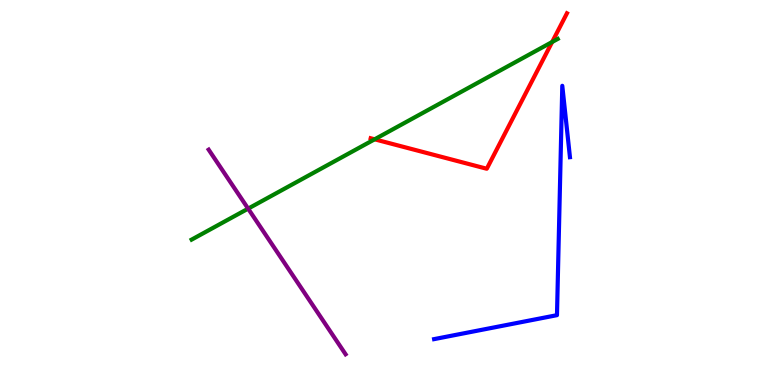[{'lines': ['blue', 'red'], 'intersections': []}, {'lines': ['green', 'red'], 'intersections': [{'x': 4.83, 'y': 6.38}, {'x': 7.12, 'y': 8.91}]}, {'lines': ['purple', 'red'], 'intersections': []}, {'lines': ['blue', 'green'], 'intersections': []}, {'lines': ['blue', 'purple'], 'intersections': []}, {'lines': ['green', 'purple'], 'intersections': [{'x': 3.2, 'y': 4.58}]}]